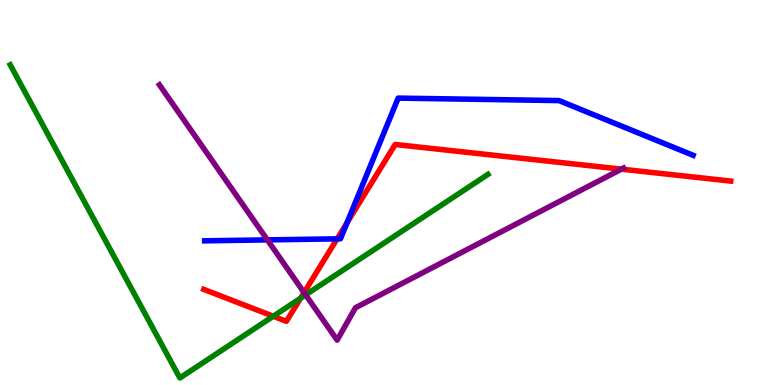[{'lines': ['blue', 'red'], 'intersections': [{'x': 4.35, 'y': 3.8}, {'x': 4.48, 'y': 4.22}]}, {'lines': ['green', 'red'], 'intersections': [{'x': 3.53, 'y': 1.79}, {'x': 3.88, 'y': 2.26}]}, {'lines': ['purple', 'red'], 'intersections': [{'x': 3.92, 'y': 2.4}, {'x': 8.02, 'y': 5.61}]}, {'lines': ['blue', 'green'], 'intersections': []}, {'lines': ['blue', 'purple'], 'intersections': [{'x': 3.45, 'y': 3.77}]}, {'lines': ['green', 'purple'], 'intersections': [{'x': 3.94, 'y': 2.34}]}]